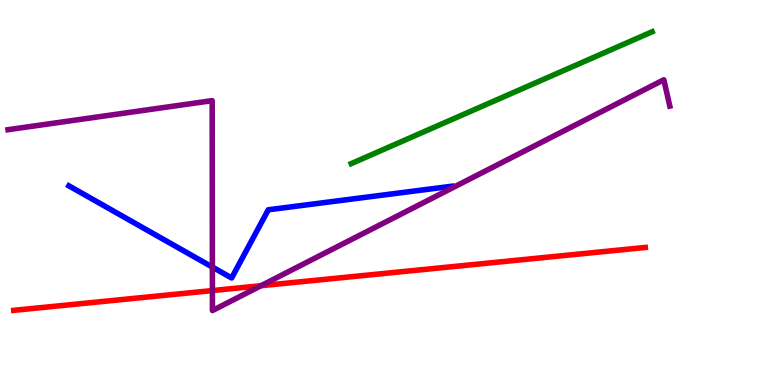[{'lines': ['blue', 'red'], 'intersections': []}, {'lines': ['green', 'red'], 'intersections': []}, {'lines': ['purple', 'red'], 'intersections': [{'x': 2.74, 'y': 2.45}, {'x': 3.37, 'y': 2.58}]}, {'lines': ['blue', 'green'], 'intersections': []}, {'lines': ['blue', 'purple'], 'intersections': [{'x': 2.74, 'y': 3.06}]}, {'lines': ['green', 'purple'], 'intersections': []}]